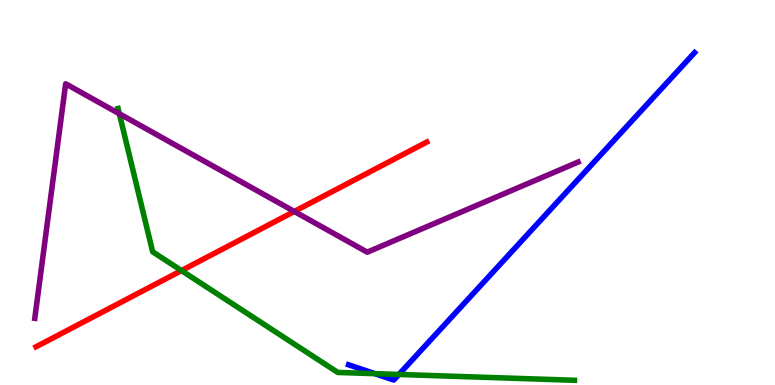[{'lines': ['blue', 'red'], 'intersections': []}, {'lines': ['green', 'red'], 'intersections': [{'x': 2.34, 'y': 2.97}]}, {'lines': ['purple', 'red'], 'intersections': [{'x': 3.8, 'y': 4.51}]}, {'lines': ['blue', 'green'], 'intersections': [{'x': 4.84, 'y': 0.294}, {'x': 5.15, 'y': 0.274}]}, {'lines': ['blue', 'purple'], 'intersections': []}, {'lines': ['green', 'purple'], 'intersections': [{'x': 1.54, 'y': 7.04}]}]